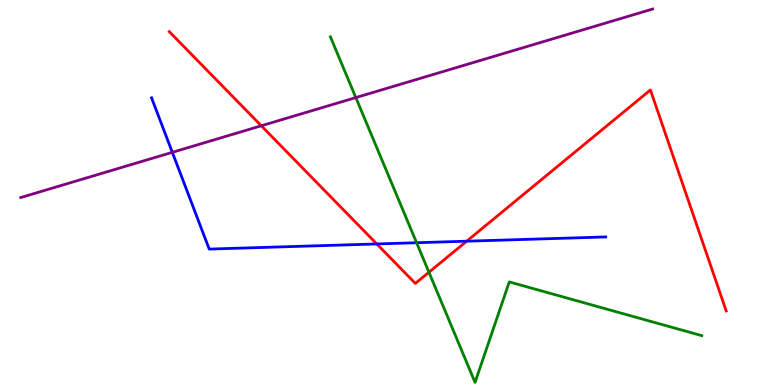[{'lines': ['blue', 'red'], 'intersections': [{'x': 4.86, 'y': 3.66}, {'x': 6.02, 'y': 3.74}]}, {'lines': ['green', 'red'], 'intersections': [{'x': 5.53, 'y': 2.93}]}, {'lines': ['purple', 'red'], 'intersections': [{'x': 3.37, 'y': 6.73}]}, {'lines': ['blue', 'green'], 'intersections': [{'x': 5.38, 'y': 3.7}]}, {'lines': ['blue', 'purple'], 'intersections': [{'x': 2.22, 'y': 6.04}]}, {'lines': ['green', 'purple'], 'intersections': [{'x': 4.59, 'y': 7.47}]}]